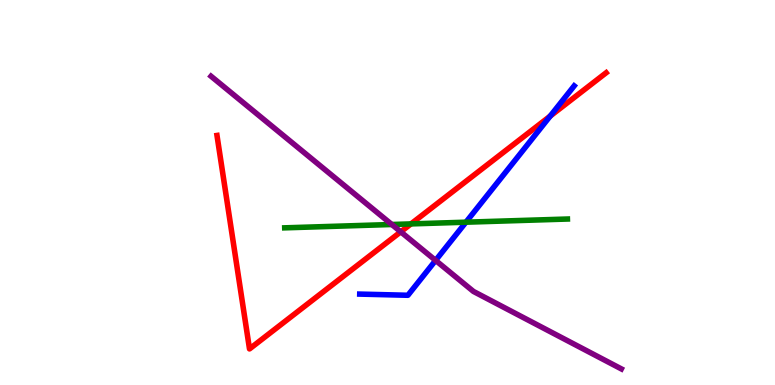[{'lines': ['blue', 'red'], 'intersections': [{'x': 7.1, 'y': 6.98}]}, {'lines': ['green', 'red'], 'intersections': [{'x': 5.3, 'y': 4.18}]}, {'lines': ['purple', 'red'], 'intersections': [{'x': 5.17, 'y': 3.98}]}, {'lines': ['blue', 'green'], 'intersections': [{'x': 6.01, 'y': 4.23}]}, {'lines': ['blue', 'purple'], 'intersections': [{'x': 5.62, 'y': 3.24}]}, {'lines': ['green', 'purple'], 'intersections': [{'x': 5.06, 'y': 4.17}]}]